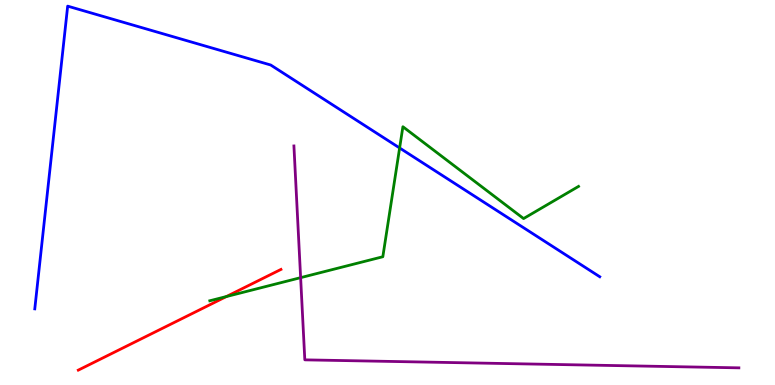[{'lines': ['blue', 'red'], 'intersections': []}, {'lines': ['green', 'red'], 'intersections': [{'x': 2.92, 'y': 2.3}]}, {'lines': ['purple', 'red'], 'intersections': []}, {'lines': ['blue', 'green'], 'intersections': [{'x': 5.16, 'y': 6.16}]}, {'lines': ['blue', 'purple'], 'intersections': []}, {'lines': ['green', 'purple'], 'intersections': [{'x': 3.88, 'y': 2.79}]}]